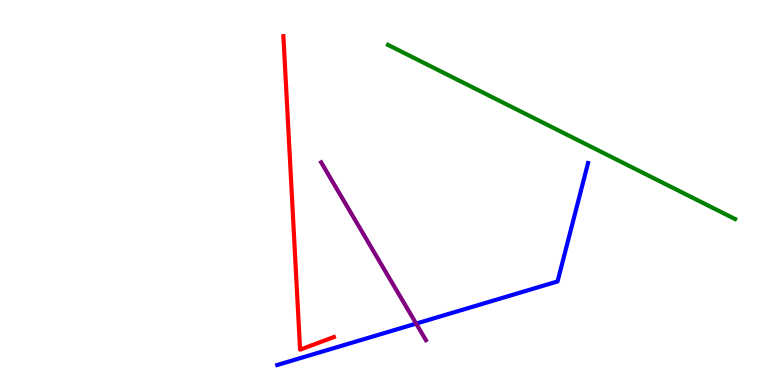[{'lines': ['blue', 'red'], 'intersections': []}, {'lines': ['green', 'red'], 'intersections': []}, {'lines': ['purple', 'red'], 'intersections': []}, {'lines': ['blue', 'green'], 'intersections': []}, {'lines': ['blue', 'purple'], 'intersections': [{'x': 5.37, 'y': 1.59}]}, {'lines': ['green', 'purple'], 'intersections': []}]